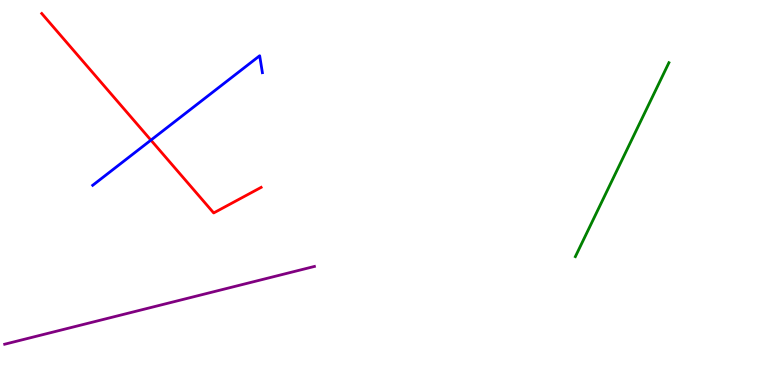[{'lines': ['blue', 'red'], 'intersections': [{'x': 1.95, 'y': 6.36}]}, {'lines': ['green', 'red'], 'intersections': []}, {'lines': ['purple', 'red'], 'intersections': []}, {'lines': ['blue', 'green'], 'intersections': []}, {'lines': ['blue', 'purple'], 'intersections': []}, {'lines': ['green', 'purple'], 'intersections': []}]